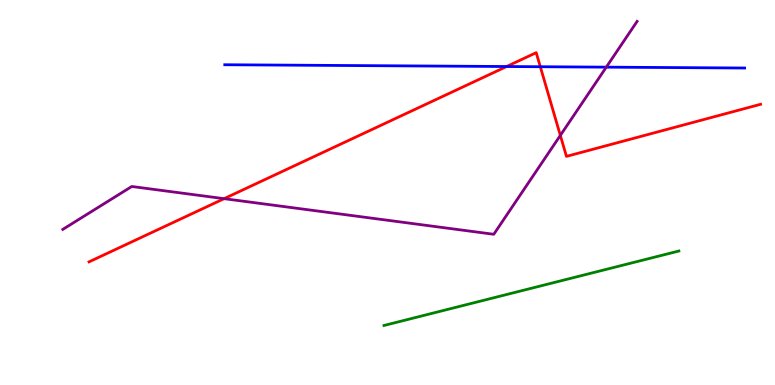[{'lines': ['blue', 'red'], 'intersections': [{'x': 6.54, 'y': 8.27}, {'x': 6.97, 'y': 8.27}]}, {'lines': ['green', 'red'], 'intersections': []}, {'lines': ['purple', 'red'], 'intersections': [{'x': 2.89, 'y': 4.84}, {'x': 7.23, 'y': 6.48}]}, {'lines': ['blue', 'green'], 'intersections': []}, {'lines': ['blue', 'purple'], 'intersections': [{'x': 7.82, 'y': 8.26}]}, {'lines': ['green', 'purple'], 'intersections': []}]